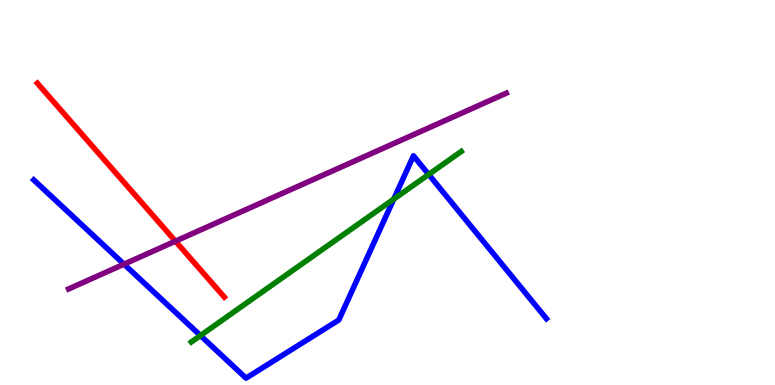[{'lines': ['blue', 'red'], 'intersections': []}, {'lines': ['green', 'red'], 'intersections': []}, {'lines': ['purple', 'red'], 'intersections': [{'x': 2.26, 'y': 3.74}]}, {'lines': ['blue', 'green'], 'intersections': [{'x': 2.59, 'y': 1.28}, {'x': 5.08, 'y': 4.83}, {'x': 5.53, 'y': 5.47}]}, {'lines': ['blue', 'purple'], 'intersections': [{'x': 1.6, 'y': 3.14}]}, {'lines': ['green', 'purple'], 'intersections': []}]